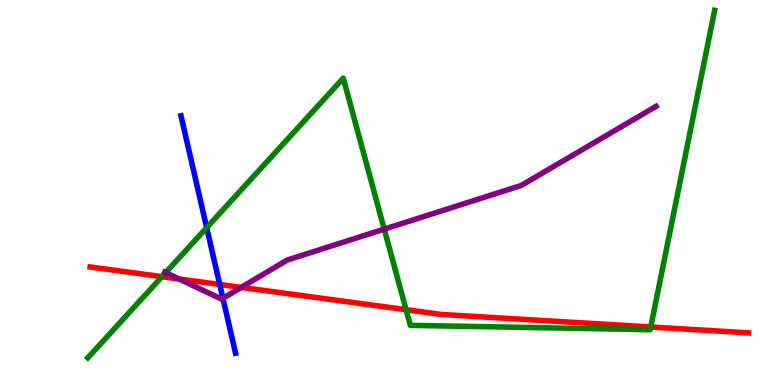[{'lines': ['blue', 'red'], 'intersections': [{'x': 2.84, 'y': 2.61}]}, {'lines': ['green', 'red'], 'intersections': [{'x': 2.09, 'y': 2.81}, {'x': 5.24, 'y': 1.96}, {'x': 8.4, 'y': 1.51}]}, {'lines': ['purple', 'red'], 'intersections': [{'x': 2.31, 'y': 2.75}, {'x': 3.11, 'y': 2.53}]}, {'lines': ['blue', 'green'], 'intersections': [{'x': 2.67, 'y': 4.09}]}, {'lines': ['blue', 'purple'], 'intersections': [{'x': 2.88, 'y': 2.25}]}, {'lines': ['green', 'purple'], 'intersections': [{'x': 2.14, 'y': 2.92}, {'x': 4.96, 'y': 4.05}]}]